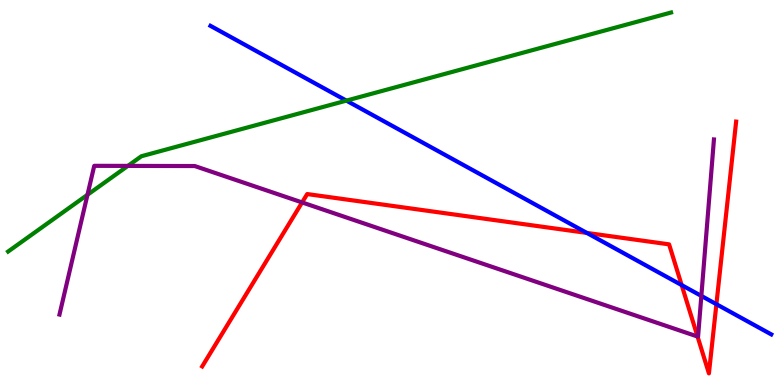[{'lines': ['blue', 'red'], 'intersections': [{'x': 7.57, 'y': 3.95}, {'x': 8.8, 'y': 2.6}, {'x': 9.24, 'y': 2.1}]}, {'lines': ['green', 'red'], 'intersections': []}, {'lines': ['purple', 'red'], 'intersections': [{'x': 3.9, 'y': 4.74}, {'x': 9.0, 'y': 1.26}]}, {'lines': ['blue', 'green'], 'intersections': [{'x': 4.47, 'y': 7.39}]}, {'lines': ['blue', 'purple'], 'intersections': [{'x': 9.05, 'y': 2.31}]}, {'lines': ['green', 'purple'], 'intersections': [{'x': 1.13, 'y': 4.94}, {'x': 1.65, 'y': 5.69}]}]